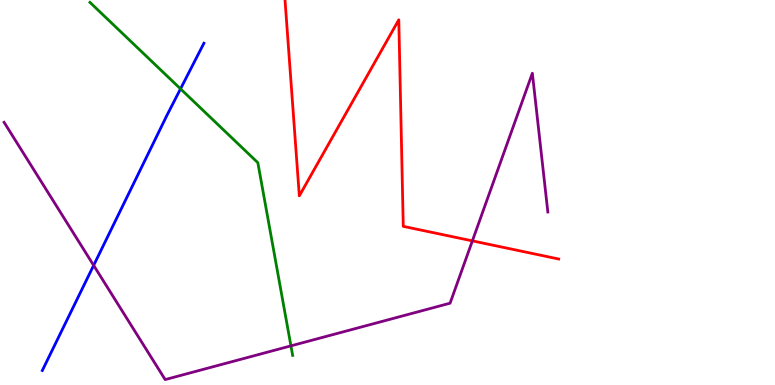[{'lines': ['blue', 'red'], 'intersections': []}, {'lines': ['green', 'red'], 'intersections': []}, {'lines': ['purple', 'red'], 'intersections': [{'x': 6.1, 'y': 3.74}]}, {'lines': ['blue', 'green'], 'intersections': [{'x': 2.33, 'y': 7.69}]}, {'lines': ['blue', 'purple'], 'intersections': [{'x': 1.21, 'y': 3.11}]}, {'lines': ['green', 'purple'], 'intersections': [{'x': 3.75, 'y': 1.02}]}]